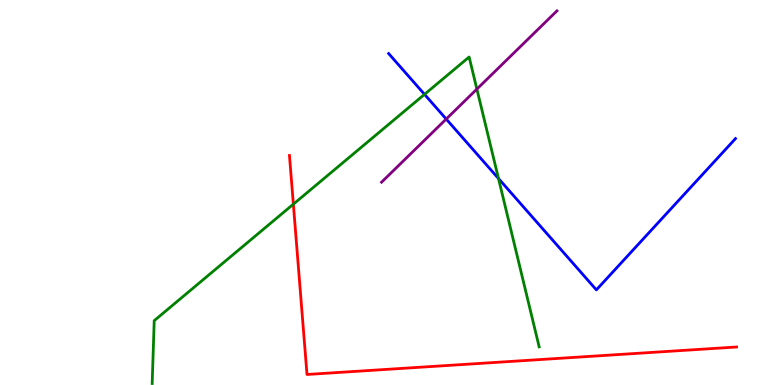[{'lines': ['blue', 'red'], 'intersections': []}, {'lines': ['green', 'red'], 'intersections': [{'x': 3.79, 'y': 4.7}]}, {'lines': ['purple', 'red'], 'intersections': []}, {'lines': ['blue', 'green'], 'intersections': [{'x': 5.48, 'y': 7.55}, {'x': 6.43, 'y': 5.36}]}, {'lines': ['blue', 'purple'], 'intersections': [{'x': 5.76, 'y': 6.91}]}, {'lines': ['green', 'purple'], 'intersections': [{'x': 6.15, 'y': 7.69}]}]